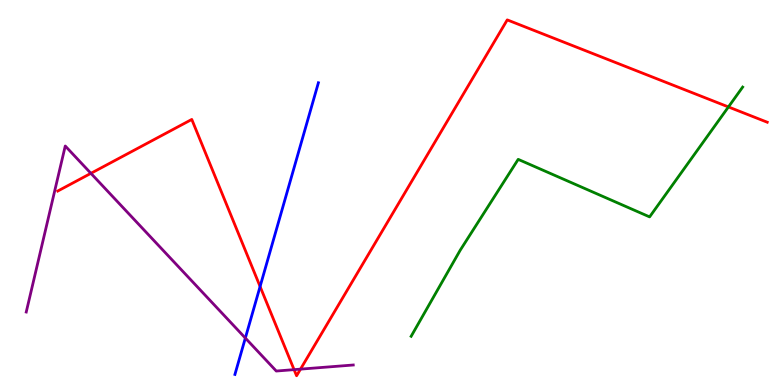[{'lines': ['blue', 'red'], 'intersections': [{'x': 3.36, 'y': 2.56}]}, {'lines': ['green', 'red'], 'intersections': [{'x': 9.4, 'y': 7.22}]}, {'lines': ['purple', 'red'], 'intersections': [{'x': 1.17, 'y': 5.5}, {'x': 3.79, 'y': 0.399}, {'x': 3.88, 'y': 0.412}]}, {'lines': ['blue', 'green'], 'intersections': []}, {'lines': ['blue', 'purple'], 'intersections': [{'x': 3.17, 'y': 1.22}]}, {'lines': ['green', 'purple'], 'intersections': []}]